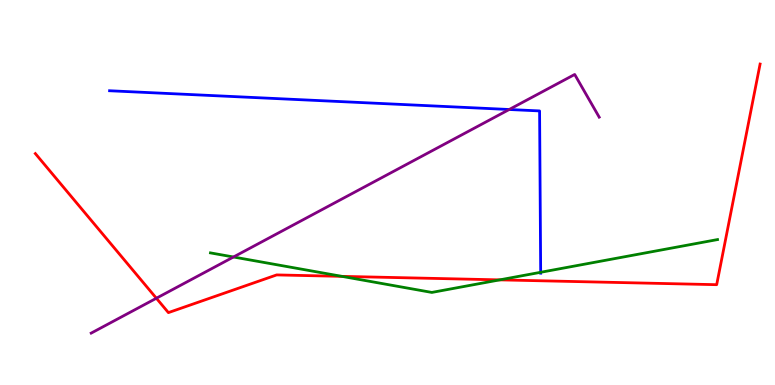[{'lines': ['blue', 'red'], 'intersections': []}, {'lines': ['green', 'red'], 'intersections': [{'x': 4.41, 'y': 2.82}, {'x': 6.45, 'y': 2.73}]}, {'lines': ['purple', 'red'], 'intersections': [{'x': 2.02, 'y': 2.25}]}, {'lines': ['blue', 'green'], 'intersections': [{'x': 6.98, 'y': 2.93}]}, {'lines': ['blue', 'purple'], 'intersections': [{'x': 6.57, 'y': 7.16}]}, {'lines': ['green', 'purple'], 'intersections': [{'x': 3.01, 'y': 3.32}]}]